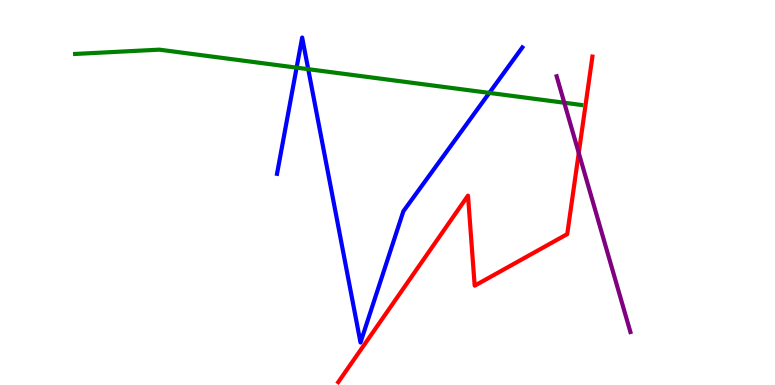[{'lines': ['blue', 'red'], 'intersections': []}, {'lines': ['green', 'red'], 'intersections': []}, {'lines': ['purple', 'red'], 'intersections': [{'x': 7.47, 'y': 6.03}]}, {'lines': ['blue', 'green'], 'intersections': [{'x': 3.83, 'y': 8.24}, {'x': 3.98, 'y': 8.2}, {'x': 6.31, 'y': 7.59}]}, {'lines': ['blue', 'purple'], 'intersections': []}, {'lines': ['green', 'purple'], 'intersections': [{'x': 7.28, 'y': 7.33}]}]